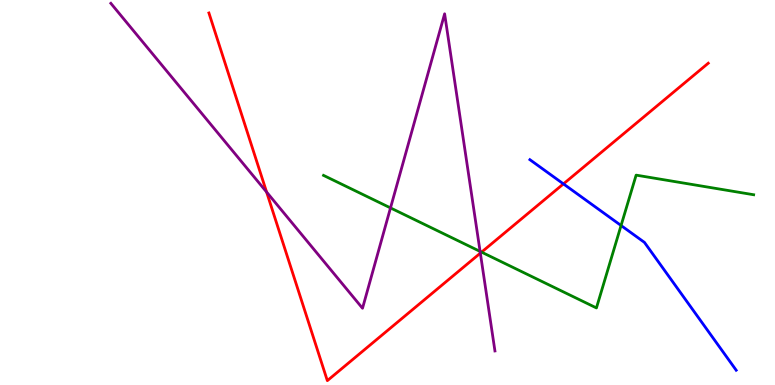[{'lines': ['blue', 'red'], 'intersections': [{'x': 7.27, 'y': 5.22}]}, {'lines': ['green', 'red'], 'intersections': [{'x': 6.21, 'y': 3.45}]}, {'lines': ['purple', 'red'], 'intersections': [{'x': 3.44, 'y': 5.01}, {'x': 6.2, 'y': 3.42}]}, {'lines': ['blue', 'green'], 'intersections': [{'x': 8.01, 'y': 4.14}]}, {'lines': ['blue', 'purple'], 'intersections': []}, {'lines': ['green', 'purple'], 'intersections': [{'x': 5.04, 'y': 4.6}, {'x': 6.19, 'y': 3.47}]}]